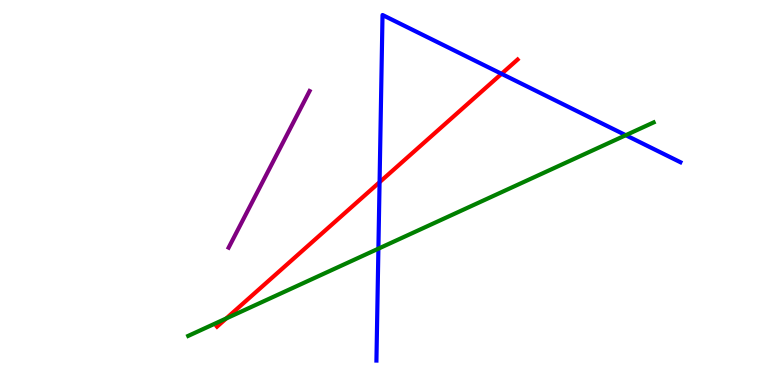[{'lines': ['blue', 'red'], 'intersections': [{'x': 4.9, 'y': 5.27}, {'x': 6.47, 'y': 8.08}]}, {'lines': ['green', 'red'], 'intersections': [{'x': 2.92, 'y': 1.73}]}, {'lines': ['purple', 'red'], 'intersections': []}, {'lines': ['blue', 'green'], 'intersections': [{'x': 4.88, 'y': 3.54}, {'x': 8.07, 'y': 6.49}]}, {'lines': ['blue', 'purple'], 'intersections': []}, {'lines': ['green', 'purple'], 'intersections': []}]